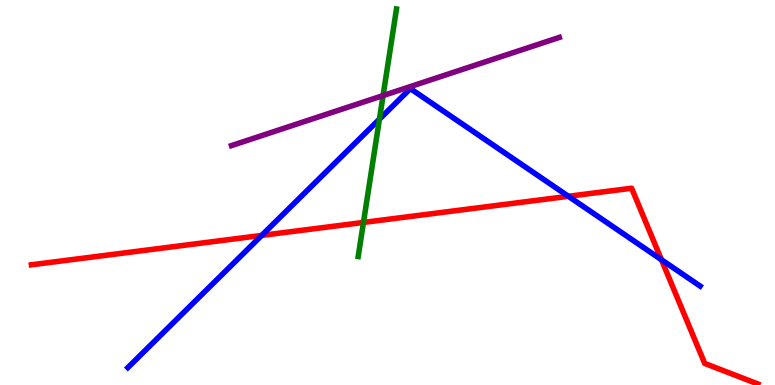[{'lines': ['blue', 'red'], 'intersections': [{'x': 3.38, 'y': 3.89}, {'x': 7.33, 'y': 4.9}, {'x': 8.53, 'y': 3.25}]}, {'lines': ['green', 'red'], 'intersections': [{'x': 4.69, 'y': 4.22}]}, {'lines': ['purple', 'red'], 'intersections': []}, {'lines': ['blue', 'green'], 'intersections': [{'x': 4.9, 'y': 6.9}]}, {'lines': ['blue', 'purple'], 'intersections': []}, {'lines': ['green', 'purple'], 'intersections': [{'x': 4.94, 'y': 7.52}]}]